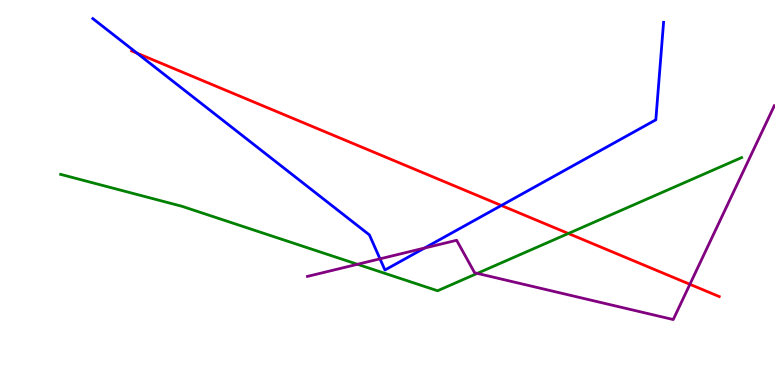[{'lines': ['blue', 'red'], 'intersections': [{'x': 1.77, 'y': 8.62}, {'x': 6.47, 'y': 4.66}]}, {'lines': ['green', 'red'], 'intersections': [{'x': 7.33, 'y': 3.94}]}, {'lines': ['purple', 'red'], 'intersections': [{'x': 8.9, 'y': 2.62}]}, {'lines': ['blue', 'green'], 'intersections': []}, {'lines': ['blue', 'purple'], 'intersections': [{'x': 4.9, 'y': 3.28}, {'x': 5.48, 'y': 3.56}]}, {'lines': ['green', 'purple'], 'intersections': [{'x': 4.61, 'y': 3.14}, {'x': 6.16, 'y': 2.9}]}]